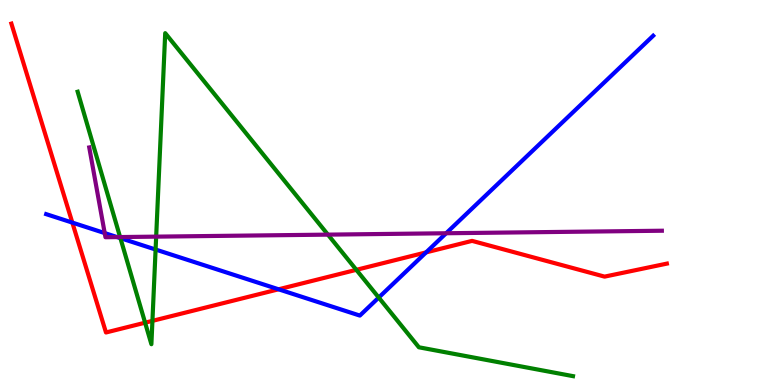[{'lines': ['blue', 'red'], 'intersections': [{'x': 0.933, 'y': 4.22}, {'x': 3.59, 'y': 2.49}, {'x': 5.5, 'y': 3.44}]}, {'lines': ['green', 'red'], 'intersections': [{'x': 1.87, 'y': 1.62}, {'x': 1.97, 'y': 1.67}, {'x': 4.6, 'y': 2.99}]}, {'lines': ['purple', 'red'], 'intersections': []}, {'lines': ['blue', 'green'], 'intersections': [{'x': 1.55, 'y': 3.81}, {'x': 2.01, 'y': 3.52}, {'x': 4.89, 'y': 2.27}]}, {'lines': ['blue', 'purple'], 'intersections': [{'x': 1.35, 'y': 3.95}, {'x': 1.51, 'y': 3.84}, {'x': 5.76, 'y': 3.94}]}, {'lines': ['green', 'purple'], 'intersections': [{'x': 1.55, 'y': 3.84}, {'x': 2.02, 'y': 3.85}, {'x': 4.23, 'y': 3.91}]}]